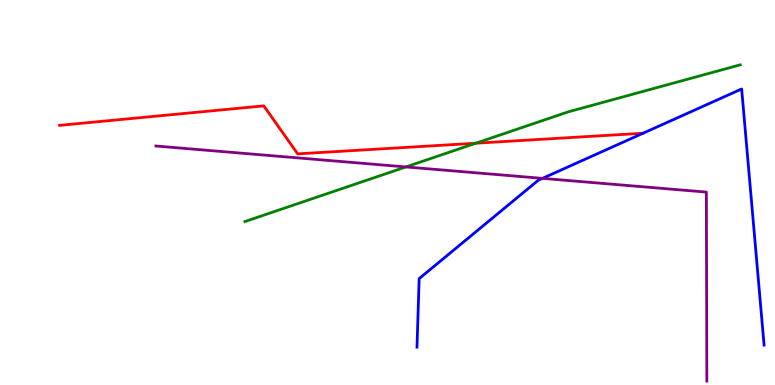[{'lines': ['blue', 'red'], 'intersections': []}, {'lines': ['green', 'red'], 'intersections': [{'x': 6.14, 'y': 6.28}]}, {'lines': ['purple', 'red'], 'intersections': []}, {'lines': ['blue', 'green'], 'intersections': []}, {'lines': ['blue', 'purple'], 'intersections': [{'x': 7.0, 'y': 5.37}]}, {'lines': ['green', 'purple'], 'intersections': [{'x': 5.24, 'y': 5.66}]}]